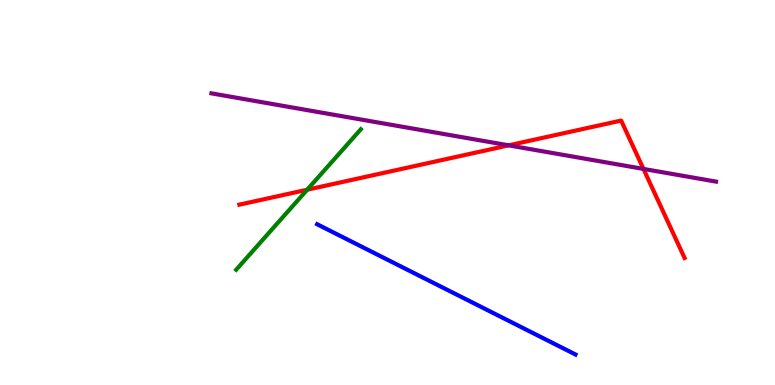[{'lines': ['blue', 'red'], 'intersections': []}, {'lines': ['green', 'red'], 'intersections': [{'x': 3.96, 'y': 5.07}]}, {'lines': ['purple', 'red'], 'intersections': [{'x': 6.56, 'y': 6.22}, {'x': 8.3, 'y': 5.61}]}, {'lines': ['blue', 'green'], 'intersections': []}, {'lines': ['blue', 'purple'], 'intersections': []}, {'lines': ['green', 'purple'], 'intersections': []}]